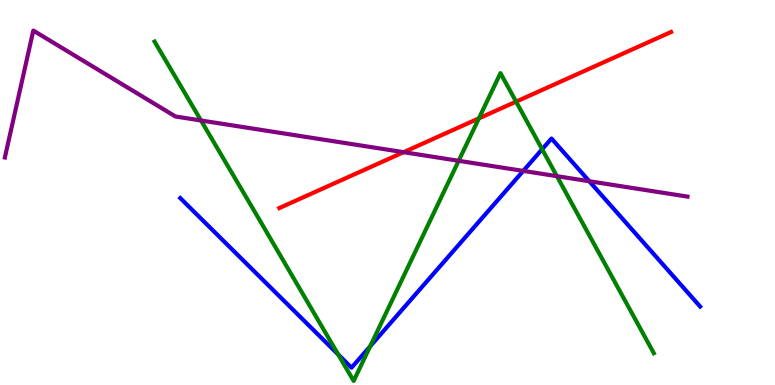[{'lines': ['blue', 'red'], 'intersections': []}, {'lines': ['green', 'red'], 'intersections': [{'x': 6.18, 'y': 6.93}, {'x': 6.66, 'y': 7.36}]}, {'lines': ['purple', 'red'], 'intersections': [{'x': 5.21, 'y': 6.05}]}, {'lines': ['blue', 'green'], 'intersections': [{'x': 4.36, 'y': 0.792}, {'x': 4.78, 'y': 1.0}, {'x': 7.0, 'y': 6.12}]}, {'lines': ['blue', 'purple'], 'intersections': [{'x': 6.75, 'y': 5.56}, {'x': 7.6, 'y': 5.29}]}, {'lines': ['green', 'purple'], 'intersections': [{'x': 2.59, 'y': 6.87}, {'x': 5.92, 'y': 5.82}, {'x': 7.19, 'y': 5.42}]}]